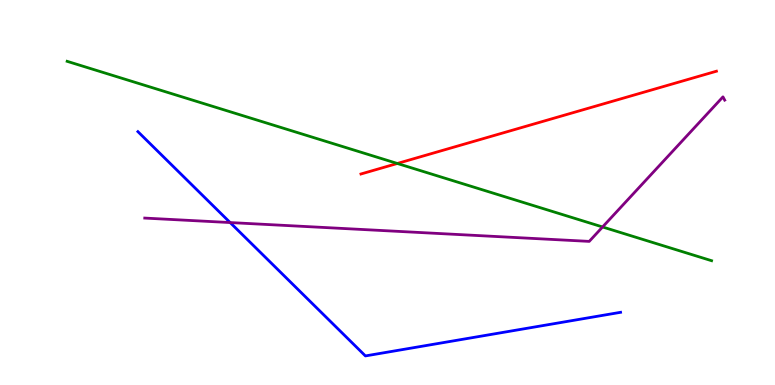[{'lines': ['blue', 'red'], 'intersections': []}, {'lines': ['green', 'red'], 'intersections': [{'x': 5.13, 'y': 5.75}]}, {'lines': ['purple', 'red'], 'intersections': []}, {'lines': ['blue', 'green'], 'intersections': []}, {'lines': ['blue', 'purple'], 'intersections': [{'x': 2.97, 'y': 4.22}]}, {'lines': ['green', 'purple'], 'intersections': [{'x': 7.78, 'y': 4.1}]}]